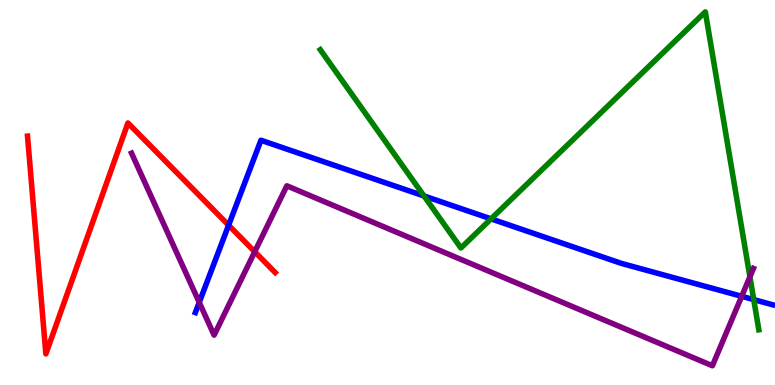[{'lines': ['blue', 'red'], 'intersections': [{'x': 2.95, 'y': 4.15}]}, {'lines': ['green', 'red'], 'intersections': []}, {'lines': ['purple', 'red'], 'intersections': [{'x': 3.29, 'y': 3.46}]}, {'lines': ['blue', 'green'], 'intersections': [{'x': 5.47, 'y': 4.91}, {'x': 6.34, 'y': 4.32}, {'x': 9.73, 'y': 2.22}]}, {'lines': ['blue', 'purple'], 'intersections': [{'x': 2.57, 'y': 2.15}, {'x': 9.57, 'y': 2.3}]}, {'lines': ['green', 'purple'], 'intersections': [{'x': 9.68, 'y': 2.81}]}]